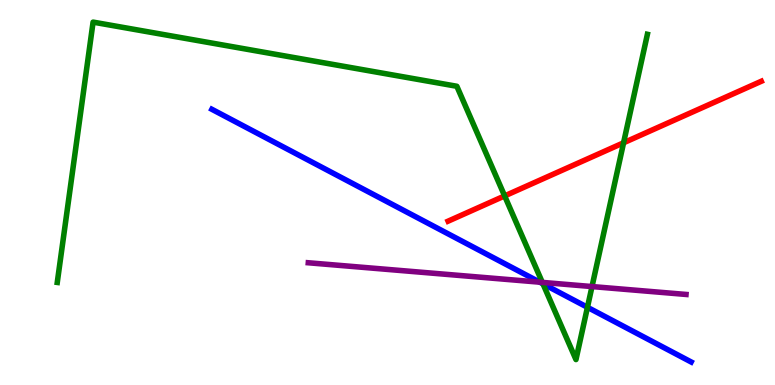[{'lines': ['blue', 'red'], 'intersections': []}, {'lines': ['green', 'red'], 'intersections': [{'x': 6.51, 'y': 4.91}, {'x': 8.05, 'y': 6.29}]}, {'lines': ['purple', 'red'], 'intersections': []}, {'lines': ['blue', 'green'], 'intersections': [{'x': 7.01, 'y': 2.63}, {'x': 7.58, 'y': 2.02}]}, {'lines': ['blue', 'purple'], 'intersections': [{'x': 6.97, 'y': 2.67}]}, {'lines': ['green', 'purple'], 'intersections': [{'x': 7.0, 'y': 2.67}, {'x': 7.64, 'y': 2.56}]}]